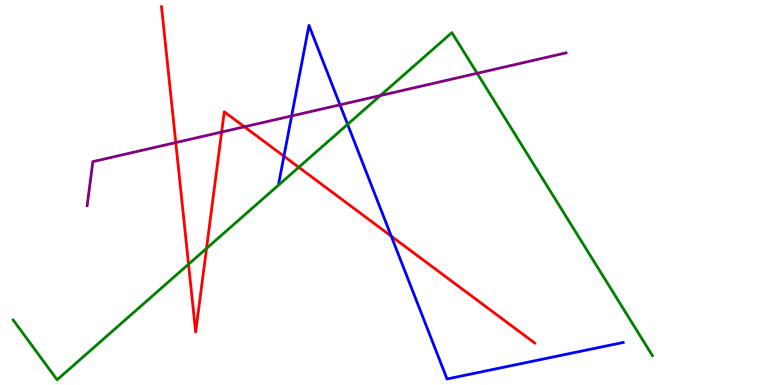[{'lines': ['blue', 'red'], 'intersections': [{'x': 3.66, 'y': 5.94}, {'x': 5.05, 'y': 3.87}]}, {'lines': ['green', 'red'], 'intersections': [{'x': 2.43, 'y': 3.14}, {'x': 2.66, 'y': 3.55}, {'x': 3.86, 'y': 5.66}]}, {'lines': ['purple', 'red'], 'intersections': [{'x': 2.27, 'y': 6.3}, {'x': 2.86, 'y': 6.57}, {'x': 3.15, 'y': 6.71}]}, {'lines': ['blue', 'green'], 'intersections': [{'x': 4.49, 'y': 6.77}]}, {'lines': ['blue', 'purple'], 'intersections': [{'x': 3.76, 'y': 6.99}, {'x': 4.39, 'y': 7.28}]}, {'lines': ['green', 'purple'], 'intersections': [{'x': 4.91, 'y': 7.52}, {'x': 6.16, 'y': 8.1}]}]